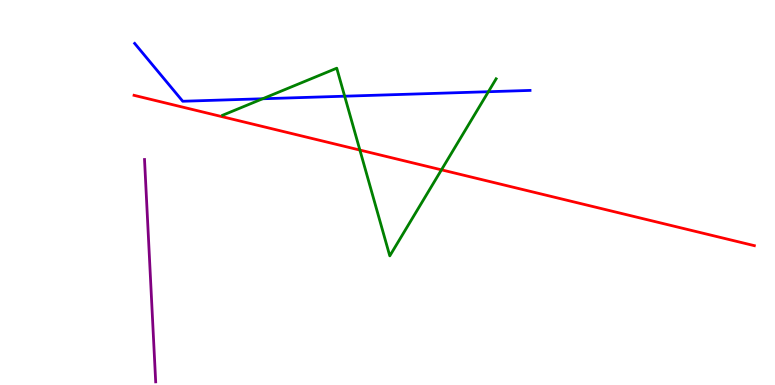[{'lines': ['blue', 'red'], 'intersections': []}, {'lines': ['green', 'red'], 'intersections': [{'x': 4.64, 'y': 6.1}, {'x': 5.7, 'y': 5.59}]}, {'lines': ['purple', 'red'], 'intersections': []}, {'lines': ['blue', 'green'], 'intersections': [{'x': 3.39, 'y': 7.43}, {'x': 4.45, 'y': 7.5}, {'x': 6.3, 'y': 7.62}]}, {'lines': ['blue', 'purple'], 'intersections': []}, {'lines': ['green', 'purple'], 'intersections': []}]